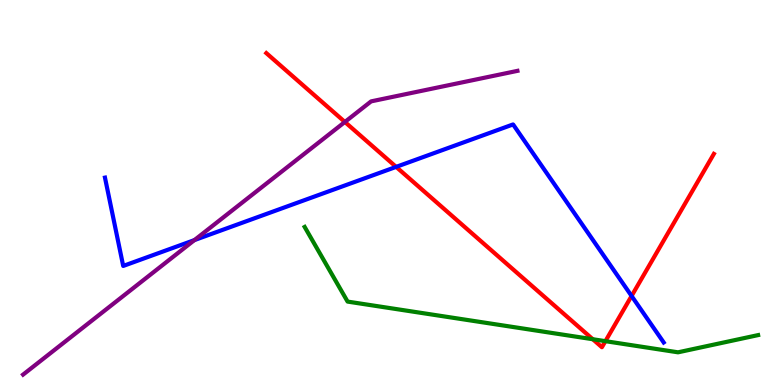[{'lines': ['blue', 'red'], 'intersections': [{'x': 5.11, 'y': 5.67}, {'x': 8.15, 'y': 2.31}]}, {'lines': ['green', 'red'], 'intersections': [{'x': 7.65, 'y': 1.19}, {'x': 7.81, 'y': 1.14}]}, {'lines': ['purple', 'red'], 'intersections': [{'x': 4.45, 'y': 6.83}]}, {'lines': ['blue', 'green'], 'intersections': []}, {'lines': ['blue', 'purple'], 'intersections': [{'x': 2.51, 'y': 3.76}]}, {'lines': ['green', 'purple'], 'intersections': []}]